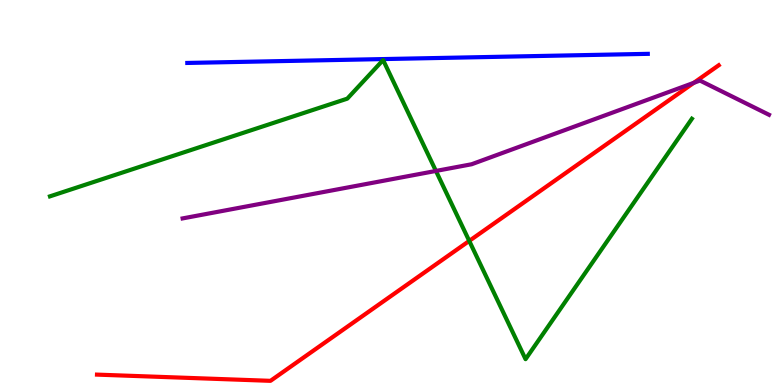[{'lines': ['blue', 'red'], 'intersections': []}, {'lines': ['green', 'red'], 'intersections': [{'x': 6.05, 'y': 3.74}]}, {'lines': ['purple', 'red'], 'intersections': [{'x': 8.95, 'y': 7.85}]}, {'lines': ['blue', 'green'], 'intersections': []}, {'lines': ['blue', 'purple'], 'intersections': []}, {'lines': ['green', 'purple'], 'intersections': [{'x': 5.62, 'y': 5.56}]}]